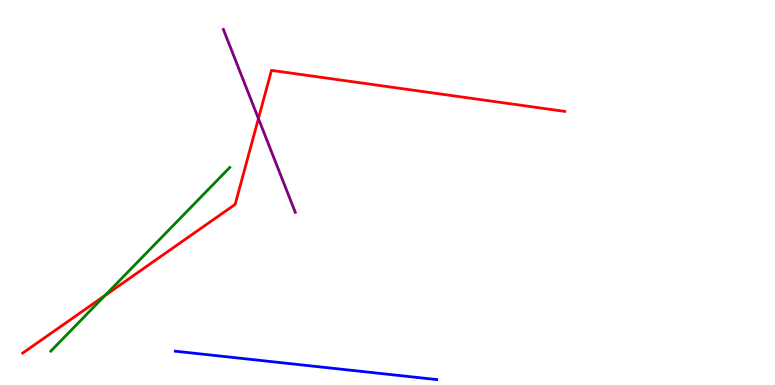[{'lines': ['blue', 'red'], 'intersections': []}, {'lines': ['green', 'red'], 'intersections': [{'x': 1.36, 'y': 2.33}]}, {'lines': ['purple', 'red'], 'intersections': [{'x': 3.33, 'y': 6.92}]}, {'lines': ['blue', 'green'], 'intersections': []}, {'lines': ['blue', 'purple'], 'intersections': []}, {'lines': ['green', 'purple'], 'intersections': []}]